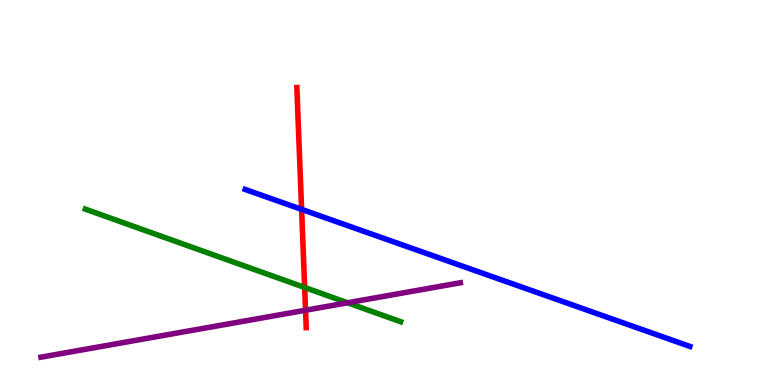[{'lines': ['blue', 'red'], 'intersections': [{'x': 3.89, 'y': 4.56}]}, {'lines': ['green', 'red'], 'intersections': [{'x': 3.93, 'y': 2.53}]}, {'lines': ['purple', 'red'], 'intersections': [{'x': 3.94, 'y': 1.94}]}, {'lines': ['blue', 'green'], 'intersections': []}, {'lines': ['blue', 'purple'], 'intersections': []}, {'lines': ['green', 'purple'], 'intersections': [{'x': 4.48, 'y': 2.14}]}]